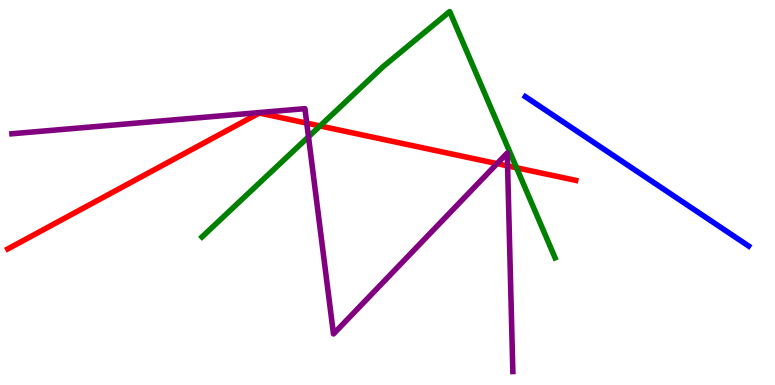[{'lines': ['blue', 'red'], 'intersections': []}, {'lines': ['green', 'red'], 'intersections': [{'x': 4.13, 'y': 6.73}, {'x': 6.67, 'y': 5.64}]}, {'lines': ['purple', 'red'], 'intersections': [{'x': 3.96, 'y': 6.8}, {'x': 6.41, 'y': 5.75}, {'x': 6.55, 'y': 5.69}]}, {'lines': ['blue', 'green'], 'intersections': []}, {'lines': ['blue', 'purple'], 'intersections': []}, {'lines': ['green', 'purple'], 'intersections': [{'x': 3.98, 'y': 6.45}]}]